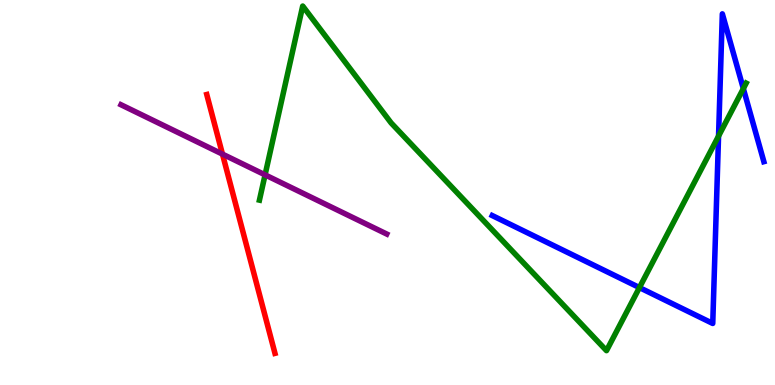[{'lines': ['blue', 'red'], 'intersections': []}, {'lines': ['green', 'red'], 'intersections': []}, {'lines': ['purple', 'red'], 'intersections': [{'x': 2.87, 'y': 6.0}]}, {'lines': ['blue', 'green'], 'intersections': [{'x': 8.25, 'y': 2.53}, {'x': 9.27, 'y': 6.47}, {'x': 9.59, 'y': 7.7}]}, {'lines': ['blue', 'purple'], 'intersections': []}, {'lines': ['green', 'purple'], 'intersections': [{'x': 3.42, 'y': 5.46}]}]